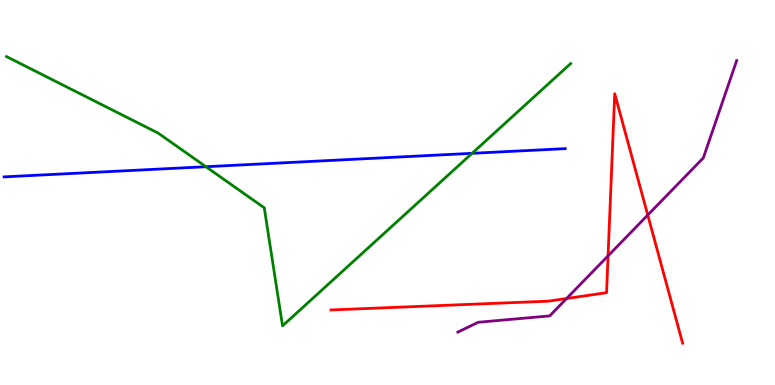[{'lines': ['blue', 'red'], 'intersections': []}, {'lines': ['green', 'red'], 'intersections': []}, {'lines': ['purple', 'red'], 'intersections': [{'x': 7.31, 'y': 2.25}, {'x': 7.85, 'y': 3.35}, {'x': 8.36, 'y': 4.41}]}, {'lines': ['blue', 'green'], 'intersections': [{'x': 2.66, 'y': 5.67}, {'x': 6.09, 'y': 6.02}]}, {'lines': ['blue', 'purple'], 'intersections': []}, {'lines': ['green', 'purple'], 'intersections': []}]